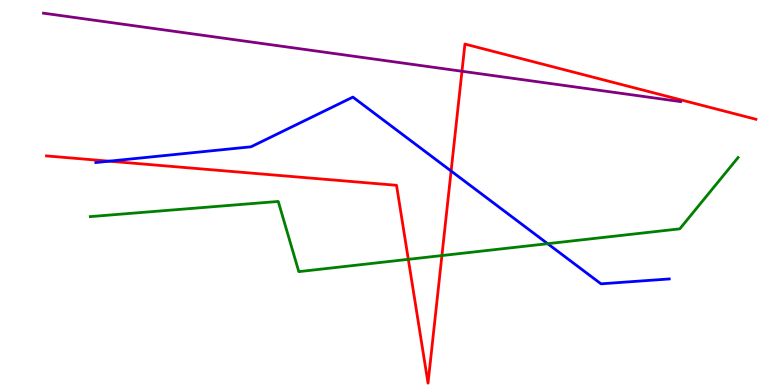[{'lines': ['blue', 'red'], 'intersections': [{'x': 1.41, 'y': 5.81}, {'x': 5.82, 'y': 5.56}]}, {'lines': ['green', 'red'], 'intersections': [{'x': 5.27, 'y': 3.26}, {'x': 5.7, 'y': 3.36}]}, {'lines': ['purple', 'red'], 'intersections': [{'x': 5.96, 'y': 8.15}]}, {'lines': ['blue', 'green'], 'intersections': [{'x': 7.07, 'y': 3.67}]}, {'lines': ['blue', 'purple'], 'intersections': []}, {'lines': ['green', 'purple'], 'intersections': []}]